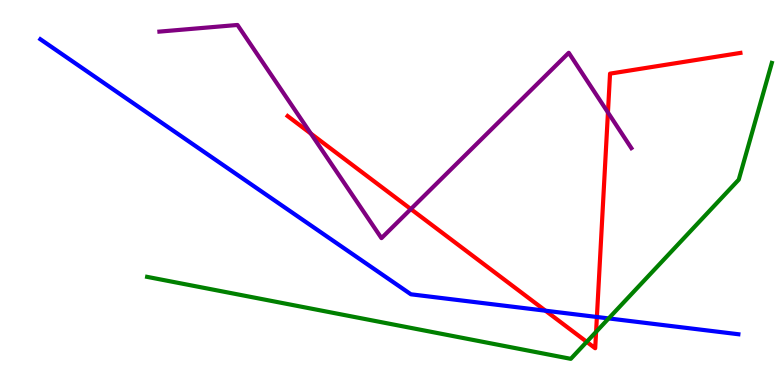[{'lines': ['blue', 'red'], 'intersections': [{'x': 7.04, 'y': 1.93}, {'x': 7.7, 'y': 1.77}]}, {'lines': ['green', 'red'], 'intersections': [{'x': 7.57, 'y': 1.12}, {'x': 7.69, 'y': 1.38}]}, {'lines': ['purple', 'red'], 'intersections': [{'x': 4.01, 'y': 6.53}, {'x': 5.3, 'y': 4.57}, {'x': 7.84, 'y': 7.08}]}, {'lines': ['blue', 'green'], 'intersections': [{'x': 7.85, 'y': 1.73}]}, {'lines': ['blue', 'purple'], 'intersections': []}, {'lines': ['green', 'purple'], 'intersections': []}]